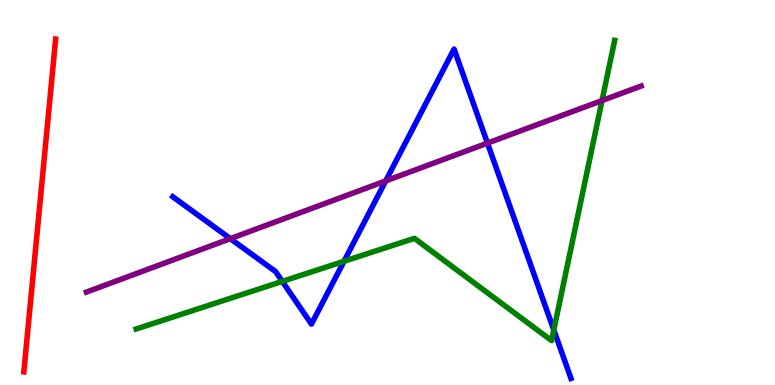[{'lines': ['blue', 'red'], 'intersections': []}, {'lines': ['green', 'red'], 'intersections': []}, {'lines': ['purple', 'red'], 'intersections': []}, {'lines': ['blue', 'green'], 'intersections': [{'x': 3.64, 'y': 2.69}, {'x': 4.44, 'y': 3.21}, {'x': 7.15, 'y': 1.43}]}, {'lines': ['blue', 'purple'], 'intersections': [{'x': 2.97, 'y': 3.8}, {'x': 4.98, 'y': 5.3}, {'x': 6.29, 'y': 6.28}]}, {'lines': ['green', 'purple'], 'intersections': [{'x': 7.77, 'y': 7.39}]}]